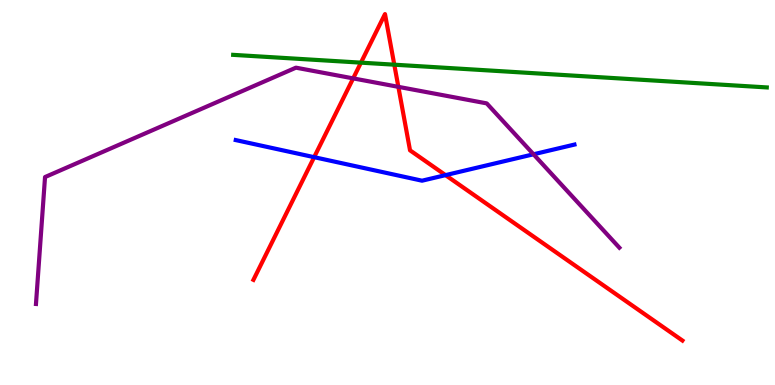[{'lines': ['blue', 'red'], 'intersections': [{'x': 4.05, 'y': 5.92}, {'x': 5.75, 'y': 5.45}]}, {'lines': ['green', 'red'], 'intersections': [{'x': 4.66, 'y': 8.37}, {'x': 5.09, 'y': 8.32}]}, {'lines': ['purple', 'red'], 'intersections': [{'x': 4.56, 'y': 7.96}, {'x': 5.14, 'y': 7.74}]}, {'lines': ['blue', 'green'], 'intersections': []}, {'lines': ['blue', 'purple'], 'intersections': [{'x': 6.88, 'y': 5.99}]}, {'lines': ['green', 'purple'], 'intersections': []}]